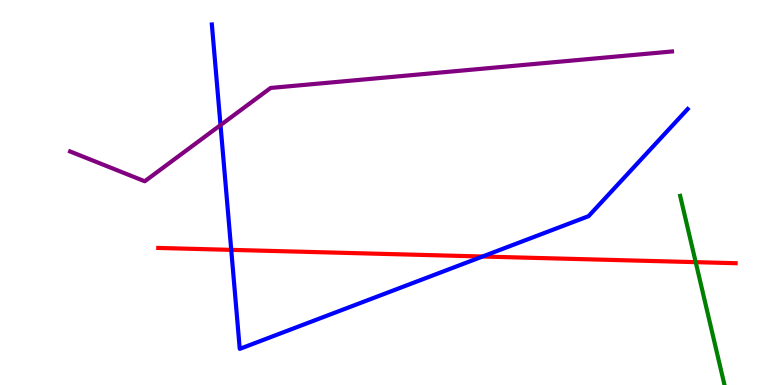[{'lines': ['blue', 'red'], 'intersections': [{'x': 2.98, 'y': 3.51}, {'x': 6.23, 'y': 3.34}]}, {'lines': ['green', 'red'], 'intersections': [{'x': 8.98, 'y': 3.19}]}, {'lines': ['purple', 'red'], 'intersections': []}, {'lines': ['blue', 'green'], 'intersections': []}, {'lines': ['blue', 'purple'], 'intersections': [{'x': 2.85, 'y': 6.75}]}, {'lines': ['green', 'purple'], 'intersections': []}]